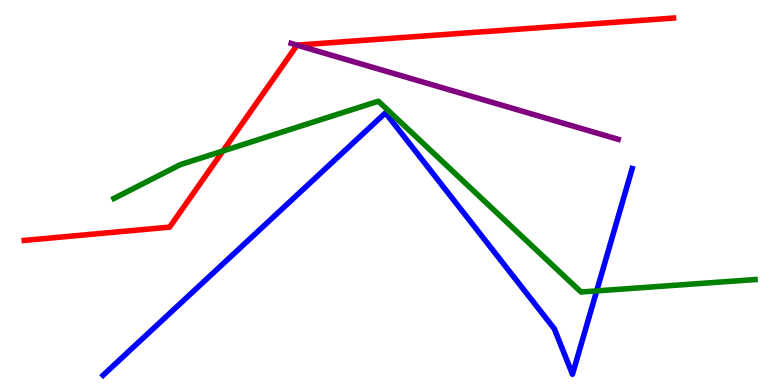[{'lines': ['blue', 'red'], 'intersections': []}, {'lines': ['green', 'red'], 'intersections': [{'x': 2.88, 'y': 6.08}]}, {'lines': ['purple', 'red'], 'intersections': [{'x': 3.83, 'y': 8.83}]}, {'lines': ['blue', 'green'], 'intersections': [{'x': 7.7, 'y': 2.44}]}, {'lines': ['blue', 'purple'], 'intersections': []}, {'lines': ['green', 'purple'], 'intersections': []}]